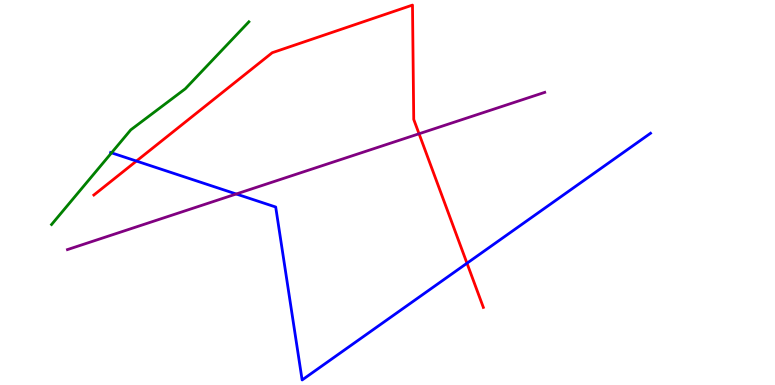[{'lines': ['blue', 'red'], 'intersections': [{'x': 1.76, 'y': 5.82}, {'x': 6.03, 'y': 3.16}]}, {'lines': ['green', 'red'], 'intersections': []}, {'lines': ['purple', 'red'], 'intersections': [{'x': 5.41, 'y': 6.53}]}, {'lines': ['blue', 'green'], 'intersections': [{'x': 1.44, 'y': 6.03}]}, {'lines': ['blue', 'purple'], 'intersections': [{'x': 3.05, 'y': 4.96}]}, {'lines': ['green', 'purple'], 'intersections': []}]